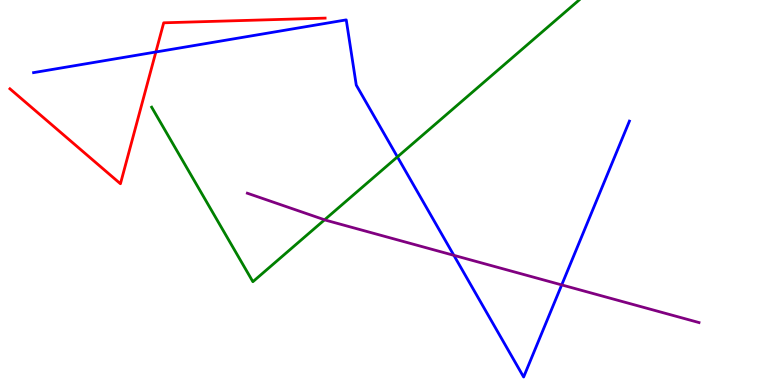[{'lines': ['blue', 'red'], 'intersections': [{'x': 2.01, 'y': 8.65}]}, {'lines': ['green', 'red'], 'intersections': []}, {'lines': ['purple', 'red'], 'intersections': []}, {'lines': ['blue', 'green'], 'intersections': [{'x': 5.13, 'y': 5.92}]}, {'lines': ['blue', 'purple'], 'intersections': [{'x': 5.86, 'y': 3.37}, {'x': 7.25, 'y': 2.6}]}, {'lines': ['green', 'purple'], 'intersections': [{'x': 4.19, 'y': 4.29}]}]